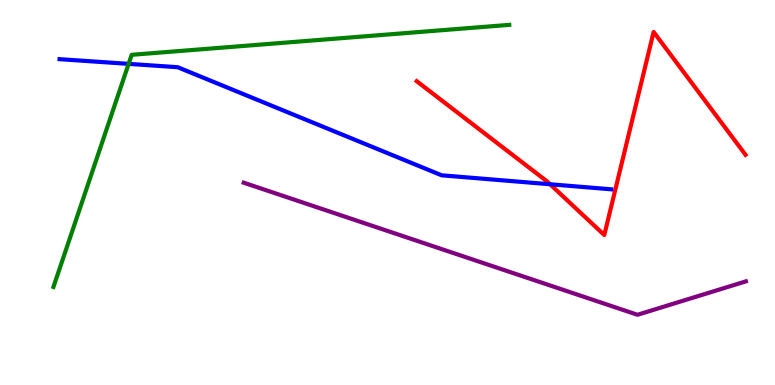[{'lines': ['blue', 'red'], 'intersections': [{'x': 7.1, 'y': 5.21}]}, {'lines': ['green', 'red'], 'intersections': []}, {'lines': ['purple', 'red'], 'intersections': []}, {'lines': ['blue', 'green'], 'intersections': [{'x': 1.66, 'y': 8.34}]}, {'lines': ['blue', 'purple'], 'intersections': []}, {'lines': ['green', 'purple'], 'intersections': []}]